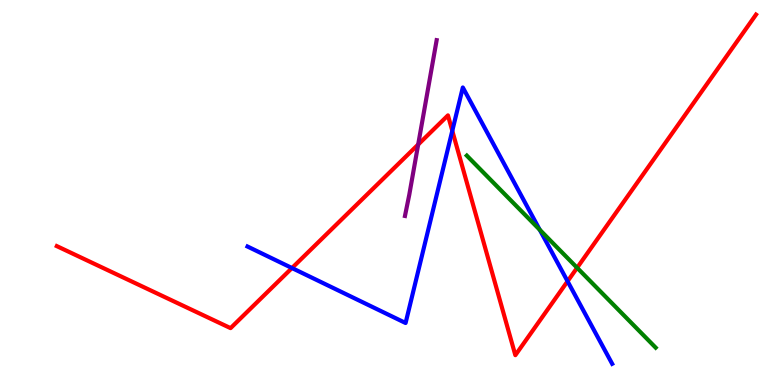[{'lines': ['blue', 'red'], 'intersections': [{'x': 3.77, 'y': 3.04}, {'x': 5.84, 'y': 6.6}, {'x': 7.32, 'y': 2.69}]}, {'lines': ['green', 'red'], 'intersections': [{'x': 7.45, 'y': 3.04}]}, {'lines': ['purple', 'red'], 'intersections': [{'x': 5.4, 'y': 6.25}]}, {'lines': ['blue', 'green'], 'intersections': [{'x': 6.96, 'y': 4.03}]}, {'lines': ['blue', 'purple'], 'intersections': []}, {'lines': ['green', 'purple'], 'intersections': []}]